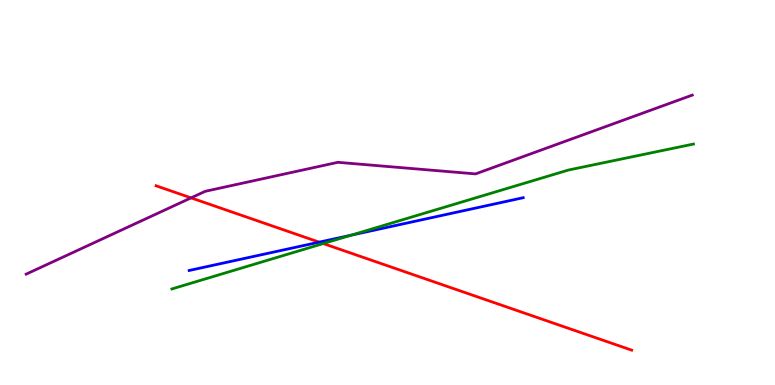[{'lines': ['blue', 'red'], 'intersections': [{'x': 4.12, 'y': 3.71}]}, {'lines': ['green', 'red'], 'intersections': [{'x': 4.17, 'y': 3.67}]}, {'lines': ['purple', 'red'], 'intersections': [{'x': 2.47, 'y': 4.86}]}, {'lines': ['blue', 'green'], 'intersections': [{'x': 4.53, 'y': 3.89}]}, {'lines': ['blue', 'purple'], 'intersections': []}, {'lines': ['green', 'purple'], 'intersections': []}]